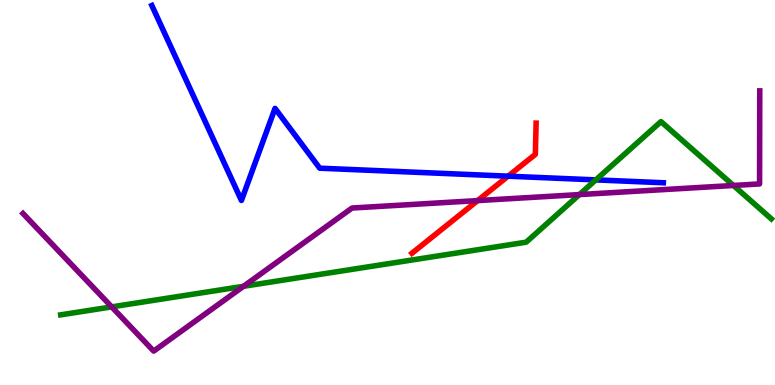[{'lines': ['blue', 'red'], 'intersections': [{'x': 6.56, 'y': 5.42}]}, {'lines': ['green', 'red'], 'intersections': []}, {'lines': ['purple', 'red'], 'intersections': [{'x': 6.16, 'y': 4.79}]}, {'lines': ['blue', 'green'], 'intersections': [{'x': 7.69, 'y': 5.33}]}, {'lines': ['blue', 'purple'], 'intersections': []}, {'lines': ['green', 'purple'], 'intersections': [{'x': 1.44, 'y': 2.03}, {'x': 3.14, 'y': 2.56}, {'x': 7.48, 'y': 4.95}, {'x': 9.46, 'y': 5.18}]}]